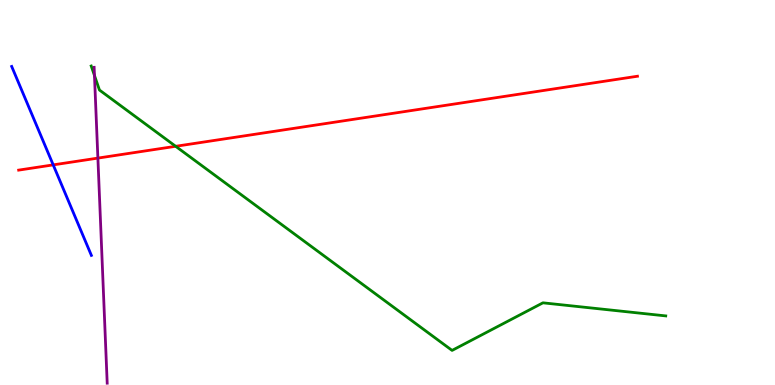[{'lines': ['blue', 'red'], 'intersections': [{'x': 0.687, 'y': 5.72}]}, {'lines': ['green', 'red'], 'intersections': [{'x': 2.27, 'y': 6.2}]}, {'lines': ['purple', 'red'], 'intersections': [{'x': 1.26, 'y': 5.89}]}, {'lines': ['blue', 'green'], 'intersections': []}, {'lines': ['blue', 'purple'], 'intersections': []}, {'lines': ['green', 'purple'], 'intersections': [{'x': 1.22, 'y': 8.04}]}]